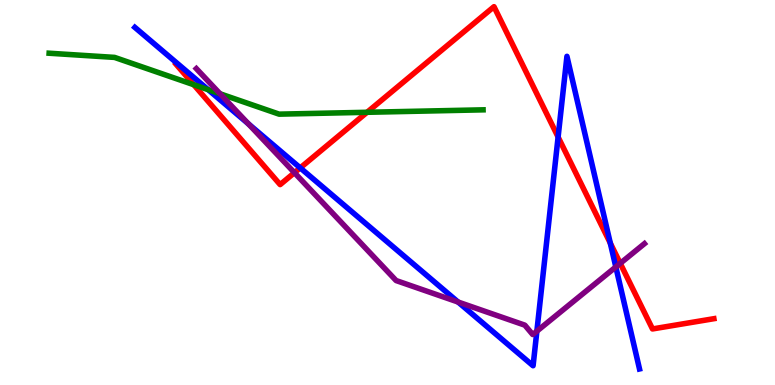[{'lines': ['blue', 'red'], 'intersections': [{'x': 3.87, 'y': 5.64}, {'x': 7.2, 'y': 6.44}, {'x': 7.87, 'y': 3.68}]}, {'lines': ['green', 'red'], 'intersections': [{'x': 2.5, 'y': 7.8}, {'x': 4.74, 'y': 7.08}]}, {'lines': ['purple', 'red'], 'intersections': [{'x': 3.8, 'y': 5.51}, {'x': 8.0, 'y': 3.16}]}, {'lines': ['blue', 'green'], 'intersections': [{'x': 2.69, 'y': 7.67}]}, {'lines': ['blue', 'purple'], 'intersections': [{'x': 3.2, 'y': 6.78}, {'x': 5.91, 'y': 2.15}, {'x': 6.93, 'y': 1.4}, {'x': 7.95, 'y': 3.07}]}, {'lines': ['green', 'purple'], 'intersections': [{'x': 2.84, 'y': 7.56}]}]